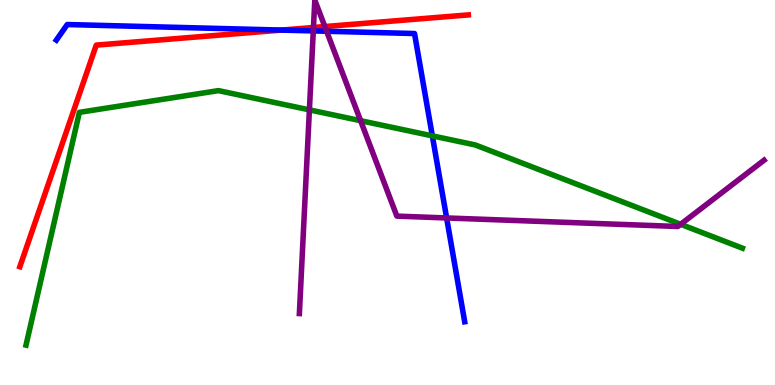[{'lines': ['blue', 'red'], 'intersections': [{'x': 3.63, 'y': 9.22}]}, {'lines': ['green', 'red'], 'intersections': []}, {'lines': ['purple', 'red'], 'intersections': [{'x': 4.04, 'y': 9.29}, {'x': 4.19, 'y': 9.31}]}, {'lines': ['blue', 'green'], 'intersections': [{'x': 5.58, 'y': 6.47}]}, {'lines': ['blue', 'purple'], 'intersections': [{'x': 4.04, 'y': 9.2}, {'x': 4.21, 'y': 9.19}, {'x': 5.76, 'y': 4.34}]}, {'lines': ['green', 'purple'], 'intersections': [{'x': 3.99, 'y': 7.15}, {'x': 4.65, 'y': 6.87}, {'x': 8.78, 'y': 4.17}]}]